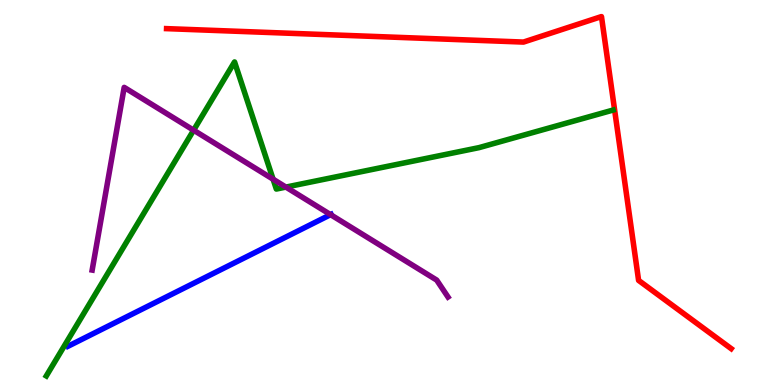[{'lines': ['blue', 'red'], 'intersections': []}, {'lines': ['green', 'red'], 'intersections': []}, {'lines': ['purple', 'red'], 'intersections': []}, {'lines': ['blue', 'green'], 'intersections': []}, {'lines': ['blue', 'purple'], 'intersections': [{'x': 4.27, 'y': 4.42}]}, {'lines': ['green', 'purple'], 'intersections': [{'x': 2.5, 'y': 6.62}, {'x': 3.52, 'y': 5.35}, {'x': 3.69, 'y': 5.14}]}]